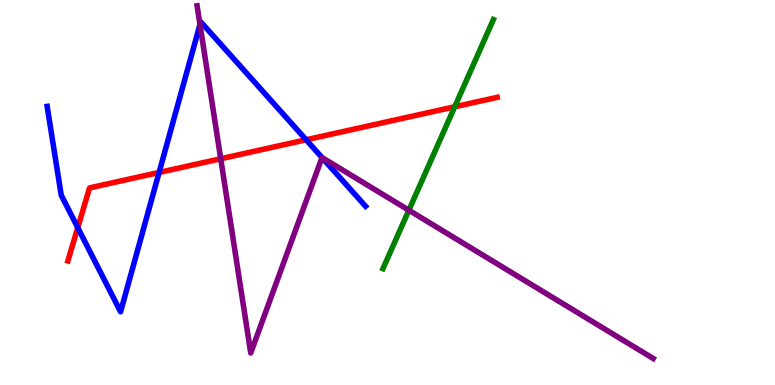[{'lines': ['blue', 'red'], 'intersections': [{'x': 1.0, 'y': 4.09}, {'x': 2.05, 'y': 5.52}, {'x': 3.95, 'y': 6.37}]}, {'lines': ['green', 'red'], 'intersections': [{'x': 5.87, 'y': 7.23}]}, {'lines': ['purple', 'red'], 'intersections': [{'x': 2.85, 'y': 5.88}]}, {'lines': ['blue', 'green'], 'intersections': []}, {'lines': ['blue', 'purple'], 'intersections': [{'x': 2.58, 'y': 9.36}, {'x': 4.16, 'y': 5.91}]}, {'lines': ['green', 'purple'], 'intersections': [{'x': 5.28, 'y': 4.54}]}]